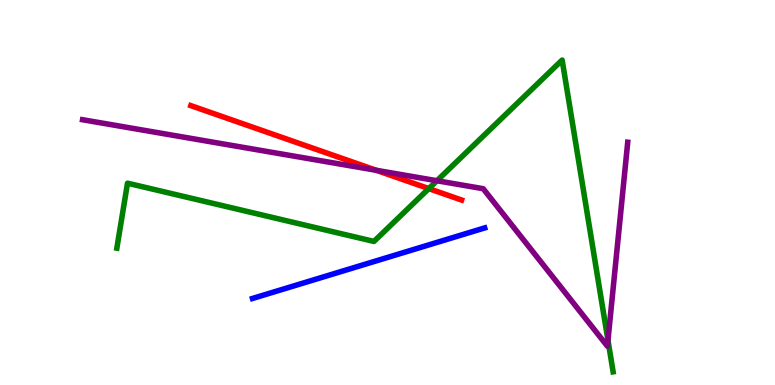[{'lines': ['blue', 'red'], 'intersections': []}, {'lines': ['green', 'red'], 'intersections': [{'x': 5.53, 'y': 5.1}]}, {'lines': ['purple', 'red'], 'intersections': [{'x': 4.86, 'y': 5.58}]}, {'lines': ['blue', 'green'], 'intersections': []}, {'lines': ['blue', 'purple'], 'intersections': []}, {'lines': ['green', 'purple'], 'intersections': [{'x': 5.64, 'y': 5.31}, {'x': 7.84, 'y': 1.16}]}]